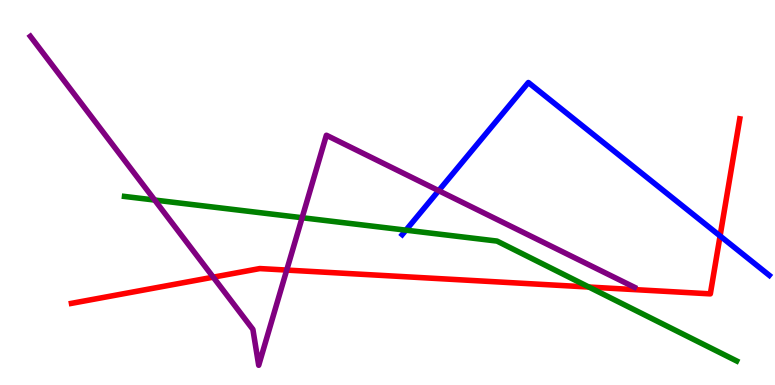[{'lines': ['blue', 'red'], 'intersections': [{'x': 9.29, 'y': 3.87}]}, {'lines': ['green', 'red'], 'intersections': [{'x': 7.6, 'y': 2.54}]}, {'lines': ['purple', 'red'], 'intersections': [{'x': 2.75, 'y': 2.8}, {'x': 3.7, 'y': 2.98}]}, {'lines': ['blue', 'green'], 'intersections': [{'x': 5.24, 'y': 4.02}]}, {'lines': ['blue', 'purple'], 'intersections': [{'x': 5.66, 'y': 5.05}]}, {'lines': ['green', 'purple'], 'intersections': [{'x': 2.0, 'y': 4.8}, {'x': 3.9, 'y': 4.34}]}]